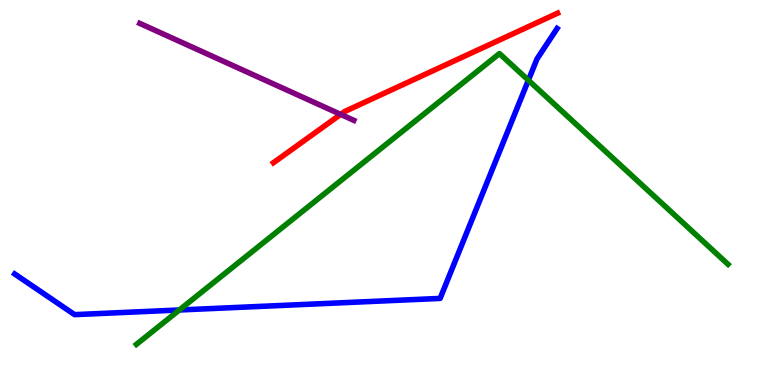[{'lines': ['blue', 'red'], 'intersections': []}, {'lines': ['green', 'red'], 'intersections': []}, {'lines': ['purple', 'red'], 'intersections': [{'x': 4.4, 'y': 7.03}]}, {'lines': ['blue', 'green'], 'intersections': [{'x': 2.31, 'y': 1.95}, {'x': 6.82, 'y': 7.92}]}, {'lines': ['blue', 'purple'], 'intersections': []}, {'lines': ['green', 'purple'], 'intersections': []}]